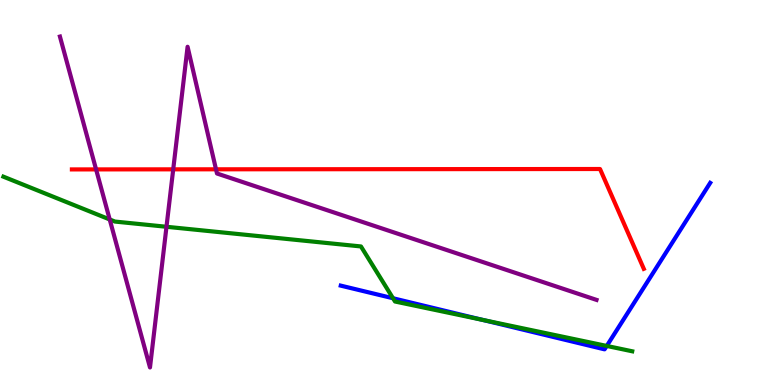[{'lines': ['blue', 'red'], 'intersections': []}, {'lines': ['green', 'red'], 'intersections': []}, {'lines': ['purple', 'red'], 'intersections': [{'x': 1.24, 'y': 5.6}, {'x': 2.24, 'y': 5.6}, {'x': 2.79, 'y': 5.6}]}, {'lines': ['blue', 'green'], 'intersections': [{'x': 5.07, 'y': 2.25}, {'x': 6.23, 'y': 1.69}, {'x': 7.83, 'y': 1.01}]}, {'lines': ['blue', 'purple'], 'intersections': []}, {'lines': ['green', 'purple'], 'intersections': [{'x': 1.42, 'y': 4.3}, {'x': 2.15, 'y': 4.11}]}]